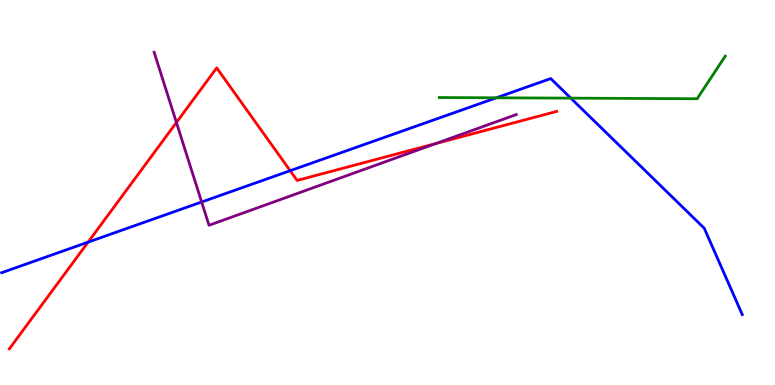[{'lines': ['blue', 'red'], 'intersections': [{'x': 1.14, 'y': 3.71}, {'x': 3.74, 'y': 5.57}]}, {'lines': ['green', 'red'], 'intersections': []}, {'lines': ['purple', 'red'], 'intersections': [{'x': 2.28, 'y': 6.82}, {'x': 5.62, 'y': 6.27}]}, {'lines': ['blue', 'green'], 'intersections': [{'x': 6.4, 'y': 7.46}, {'x': 7.37, 'y': 7.45}]}, {'lines': ['blue', 'purple'], 'intersections': [{'x': 2.6, 'y': 4.75}]}, {'lines': ['green', 'purple'], 'intersections': []}]